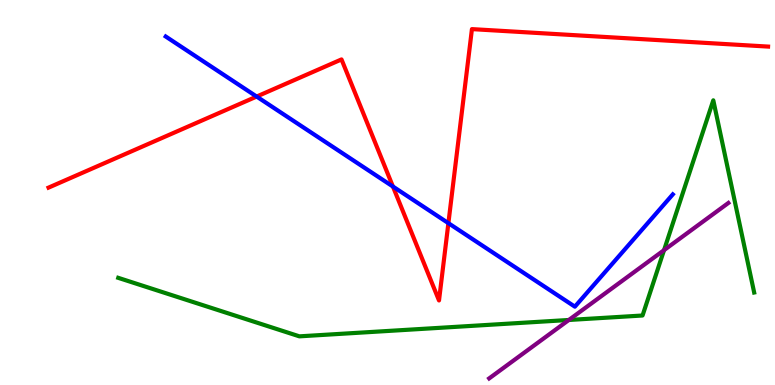[{'lines': ['blue', 'red'], 'intersections': [{'x': 3.31, 'y': 7.49}, {'x': 5.07, 'y': 5.16}, {'x': 5.79, 'y': 4.2}]}, {'lines': ['green', 'red'], 'intersections': []}, {'lines': ['purple', 'red'], 'intersections': []}, {'lines': ['blue', 'green'], 'intersections': []}, {'lines': ['blue', 'purple'], 'intersections': []}, {'lines': ['green', 'purple'], 'intersections': [{'x': 7.34, 'y': 1.69}, {'x': 8.57, 'y': 3.5}]}]